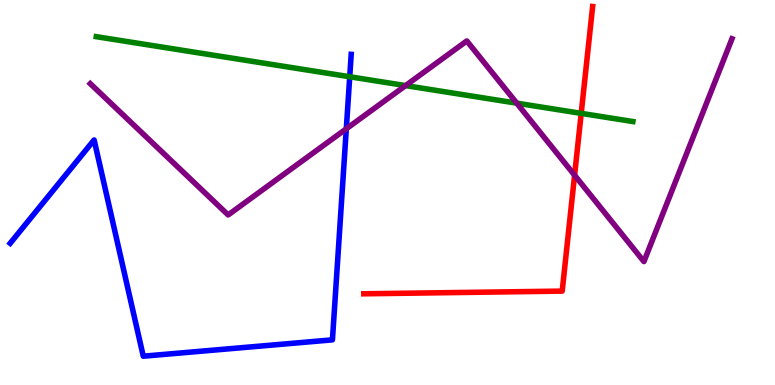[{'lines': ['blue', 'red'], 'intersections': []}, {'lines': ['green', 'red'], 'intersections': [{'x': 7.5, 'y': 7.06}]}, {'lines': ['purple', 'red'], 'intersections': [{'x': 7.41, 'y': 5.45}]}, {'lines': ['blue', 'green'], 'intersections': [{'x': 4.51, 'y': 8.01}]}, {'lines': ['blue', 'purple'], 'intersections': [{'x': 4.47, 'y': 6.65}]}, {'lines': ['green', 'purple'], 'intersections': [{'x': 5.23, 'y': 7.78}, {'x': 6.67, 'y': 7.32}]}]